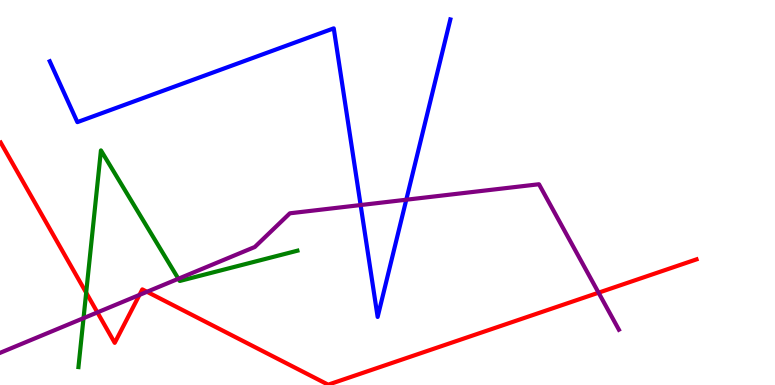[{'lines': ['blue', 'red'], 'intersections': []}, {'lines': ['green', 'red'], 'intersections': [{'x': 1.11, 'y': 2.4}]}, {'lines': ['purple', 'red'], 'intersections': [{'x': 1.26, 'y': 1.89}, {'x': 1.8, 'y': 2.34}, {'x': 1.9, 'y': 2.42}, {'x': 7.72, 'y': 2.4}]}, {'lines': ['blue', 'green'], 'intersections': []}, {'lines': ['blue', 'purple'], 'intersections': [{'x': 4.65, 'y': 4.67}, {'x': 5.24, 'y': 4.81}]}, {'lines': ['green', 'purple'], 'intersections': [{'x': 1.08, 'y': 1.74}, {'x': 2.3, 'y': 2.76}]}]